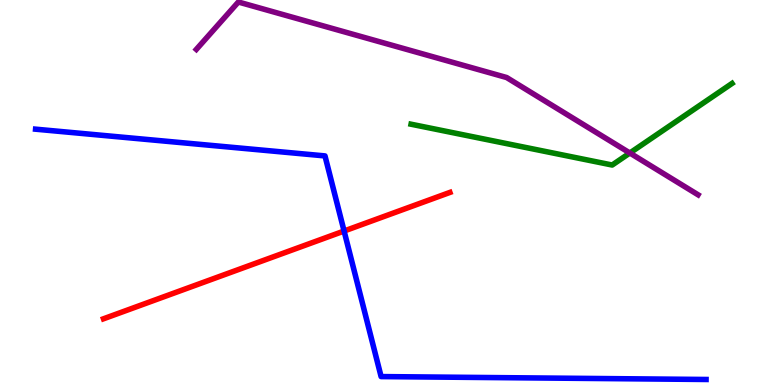[{'lines': ['blue', 'red'], 'intersections': [{'x': 4.44, 'y': 4.0}]}, {'lines': ['green', 'red'], 'intersections': []}, {'lines': ['purple', 'red'], 'intersections': []}, {'lines': ['blue', 'green'], 'intersections': []}, {'lines': ['blue', 'purple'], 'intersections': []}, {'lines': ['green', 'purple'], 'intersections': [{'x': 8.13, 'y': 6.03}]}]